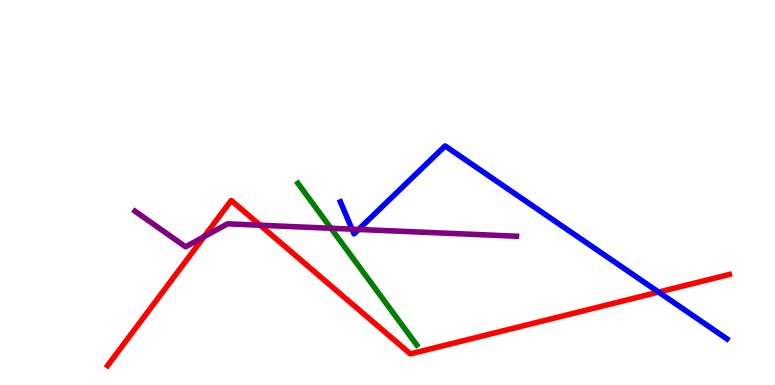[{'lines': ['blue', 'red'], 'intersections': [{'x': 8.5, 'y': 2.41}]}, {'lines': ['green', 'red'], 'intersections': []}, {'lines': ['purple', 'red'], 'intersections': [{'x': 2.63, 'y': 3.85}, {'x': 3.36, 'y': 4.15}]}, {'lines': ['blue', 'green'], 'intersections': []}, {'lines': ['blue', 'purple'], 'intersections': [{'x': 4.54, 'y': 4.05}, {'x': 4.63, 'y': 4.04}]}, {'lines': ['green', 'purple'], 'intersections': [{'x': 4.27, 'y': 4.07}]}]